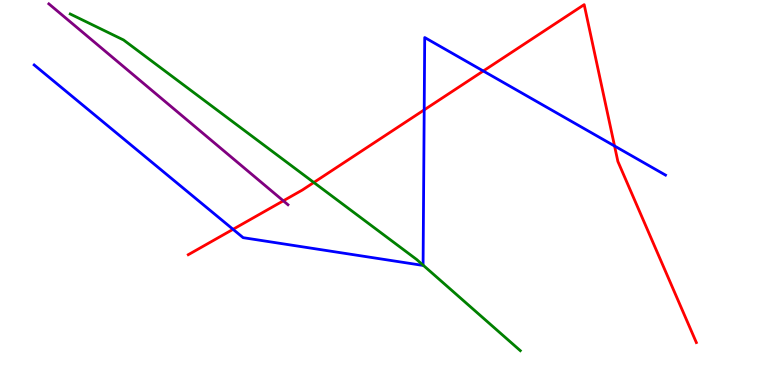[{'lines': ['blue', 'red'], 'intersections': [{'x': 3.01, 'y': 4.04}, {'x': 5.47, 'y': 7.15}, {'x': 6.24, 'y': 8.16}, {'x': 7.93, 'y': 6.21}]}, {'lines': ['green', 'red'], 'intersections': [{'x': 4.05, 'y': 5.26}]}, {'lines': ['purple', 'red'], 'intersections': [{'x': 3.66, 'y': 4.78}]}, {'lines': ['blue', 'green'], 'intersections': [{'x': 5.46, 'y': 3.11}]}, {'lines': ['blue', 'purple'], 'intersections': []}, {'lines': ['green', 'purple'], 'intersections': []}]